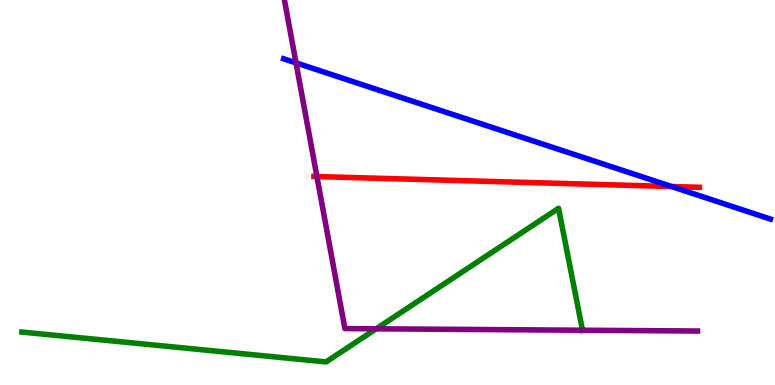[{'lines': ['blue', 'red'], 'intersections': [{'x': 8.67, 'y': 5.16}]}, {'lines': ['green', 'red'], 'intersections': []}, {'lines': ['purple', 'red'], 'intersections': [{'x': 4.09, 'y': 5.41}]}, {'lines': ['blue', 'green'], 'intersections': []}, {'lines': ['blue', 'purple'], 'intersections': [{'x': 3.82, 'y': 8.37}]}, {'lines': ['green', 'purple'], 'intersections': [{'x': 4.85, 'y': 1.46}, {'x': 7.52, 'y': 1.42}]}]